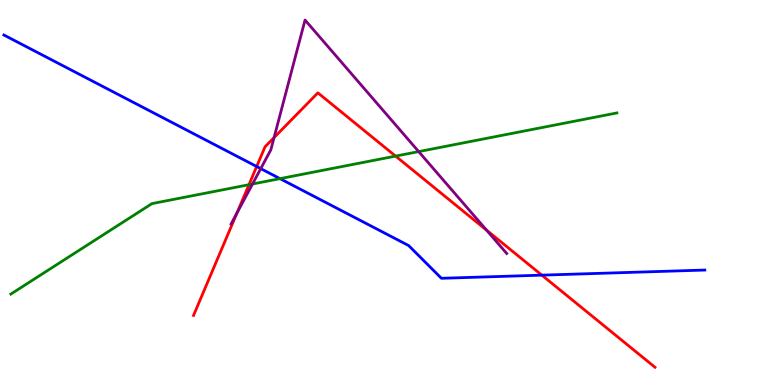[{'lines': ['blue', 'red'], 'intersections': [{'x': 3.31, 'y': 5.68}, {'x': 6.99, 'y': 2.85}]}, {'lines': ['green', 'red'], 'intersections': [{'x': 3.21, 'y': 5.2}, {'x': 5.1, 'y': 5.95}]}, {'lines': ['purple', 'red'], 'intersections': [{'x': 3.06, 'y': 4.46}, {'x': 3.54, 'y': 6.43}, {'x': 6.28, 'y': 4.02}]}, {'lines': ['blue', 'green'], 'intersections': [{'x': 3.61, 'y': 5.36}]}, {'lines': ['blue', 'purple'], 'intersections': [{'x': 3.36, 'y': 5.62}]}, {'lines': ['green', 'purple'], 'intersections': [{'x': 3.26, 'y': 5.22}, {'x': 5.4, 'y': 6.06}]}]